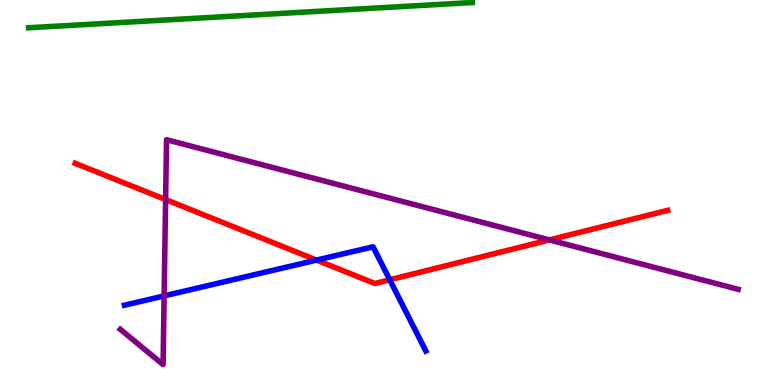[{'lines': ['blue', 'red'], 'intersections': [{'x': 4.08, 'y': 3.24}, {'x': 5.03, 'y': 2.73}]}, {'lines': ['green', 'red'], 'intersections': []}, {'lines': ['purple', 'red'], 'intersections': [{'x': 2.14, 'y': 4.82}, {'x': 7.09, 'y': 3.77}]}, {'lines': ['blue', 'green'], 'intersections': []}, {'lines': ['blue', 'purple'], 'intersections': [{'x': 2.12, 'y': 2.31}]}, {'lines': ['green', 'purple'], 'intersections': []}]